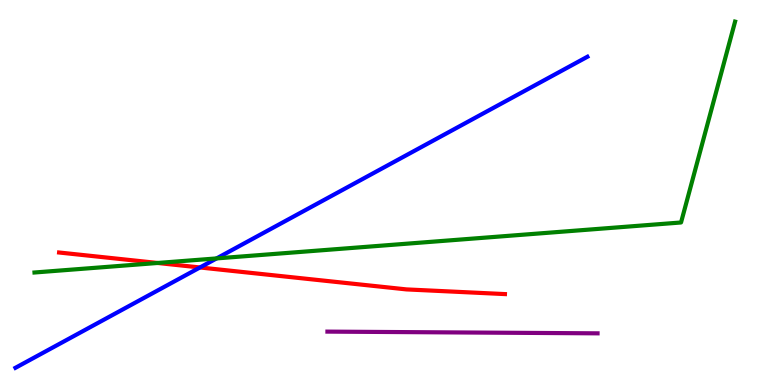[{'lines': ['blue', 'red'], 'intersections': [{'x': 2.58, 'y': 3.05}]}, {'lines': ['green', 'red'], 'intersections': [{'x': 2.03, 'y': 3.17}]}, {'lines': ['purple', 'red'], 'intersections': []}, {'lines': ['blue', 'green'], 'intersections': [{'x': 2.79, 'y': 3.29}]}, {'lines': ['blue', 'purple'], 'intersections': []}, {'lines': ['green', 'purple'], 'intersections': []}]